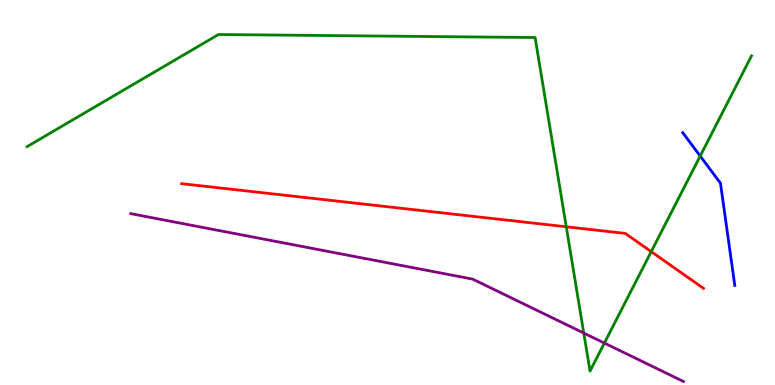[{'lines': ['blue', 'red'], 'intersections': []}, {'lines': ['green', 'red'], 'intersections': [{'x': 7.31, 'y': 4.11}, {'x': 8.4, 'y': 3.46}]}, {'lines': ['purple', 'red'], 'intersections': []}, {'lines': ['blue', 'green'], 'intersections': [{'x': 9.03, 'y': 5.95}]}, {'lines': ['blue', 'purple'], 'intersections': []}, {'lines': ['green', 'purple'], 'intersections': [{'x': 7.53, 'y': 1.35}, {'x': 7.8, 'y': 1.09}]}]